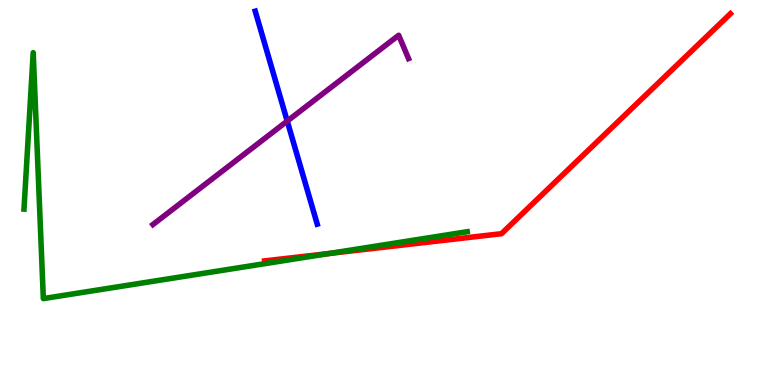[{'lines': ['blue', 'red'], 'intersections': []}, {'lines': ['green', 'red'], 'intersections': [{'x': 4.25, 'y': 3.42}]}, {'lines': ['purple', 'red'], 'intersections': []}, {'lines': ['blue', 'green'], 'intersections': []}, {'lines': ['blue', 'purple'], 'intersections': [{'x': 3.71, 'y': 6.85}]}, {'lines': ['green', 'purple'], 'intersections': []}]